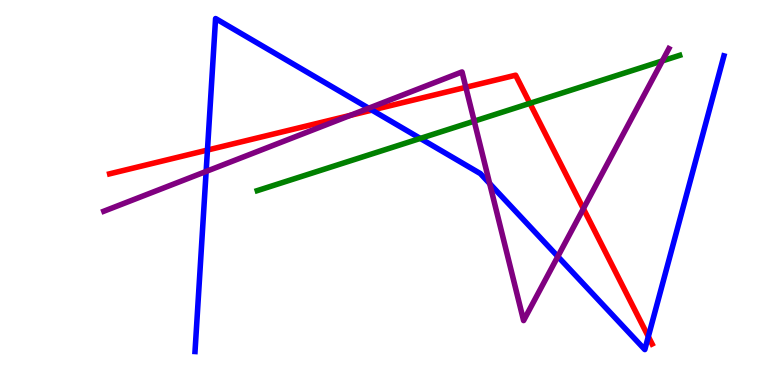[{'lines': ['blue', 'red'], 'intersections': [{'x': 2.68, 'y': 6.1}, {'x': 4.8, 'y': 7.14}, {'x': 8.37, 'y': 1.26}]}, {'lines': ['green', 'red'], 'intersections': [{'x': 6.84, 'y': 7.32}]}, {'lines': ['purple', 'red'], 'intersections': [{'x': 4.52, 'y': 7.0}, {'x': 6.01, 'y': 7.73}, {'x': 7.53, 'y': 4.58}]}, {'lines': ['blue', 'green'], 'intersections': [{'x': 5.42, 'y': 6.4}]}, {'lines': ['blue', 'purple'], 'intersections': [{'x': 2.66, 'y': 5.55}, {'x': 4.76, 'y': 7.19}, {'x': 6.32, 'y': 5.23}, {'x': 7.2, 'y': 3.34}]}, {'lines': ['green', 'purple'], 'intersections': [{'x': 6.12, 'y': 6.85}, {'x': 8.55, 'y': 8.42}]}]